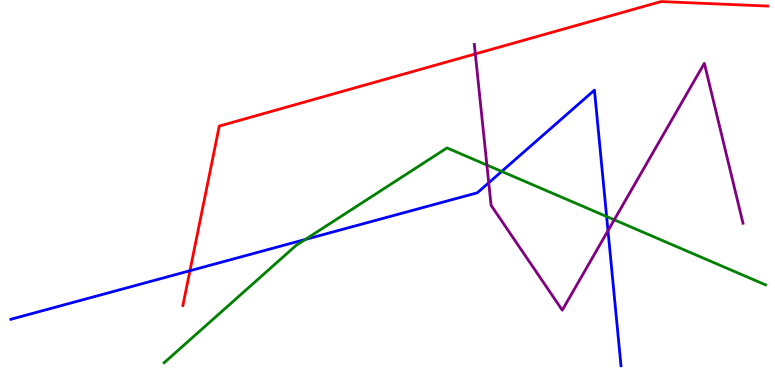[{'lines': ['blue', 'red'], 'intersections': [{'x': 2.45, 'y': 2.97}]}, {'lines': ['green', 'red'], 'intersections': []}, {'lines': ['purple', 'red'], 'intersections': [{'x': 6.13, 'y': 8.6}]}, {'lines': ['blue', 'green'], 'intersections': [{'x': 3.94, 'y': 3.78}, {'x': 6.47, 'y': 5.55}, {'x': 7.83, 'y': 4.38}]}, {'lines': ['blue', 'purple'], 'intersections': [{'x': 6.31, 'y': 5.25}, {'x': 7.85, 'y': 4.01}]}, {'lines': ['green', 'purple'], 'intersections': [{'x': 6.28, 'y': 5.71}, {'x': 7.93, 'y': 4.29}]}]